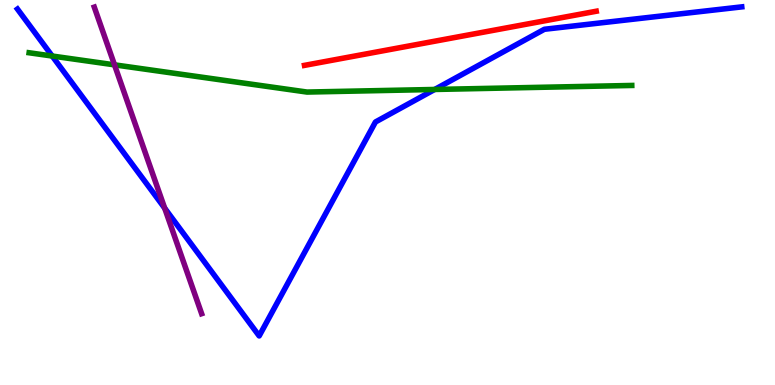[{'lines': ['blue', 'red'], 'intersections': []}, {'lines': ['green', 'red'], 'intersections': []}, {'lines': ['purple', 'red'], 'intersections': []}, {'lines': ['blue', 'green'], 'intersections': [{'x': 0.673, 'y': 8.54}, {'x': 5.61, 'y': 7.68}]}, {'lines': ['blue', 'purple'], 'intersections': [{'x': 2.12, 'y': 4.59}]}, {'lines': ['green', 'purple'], 'intersections': [{'x': 1.48, 'y': 8.32}]}]